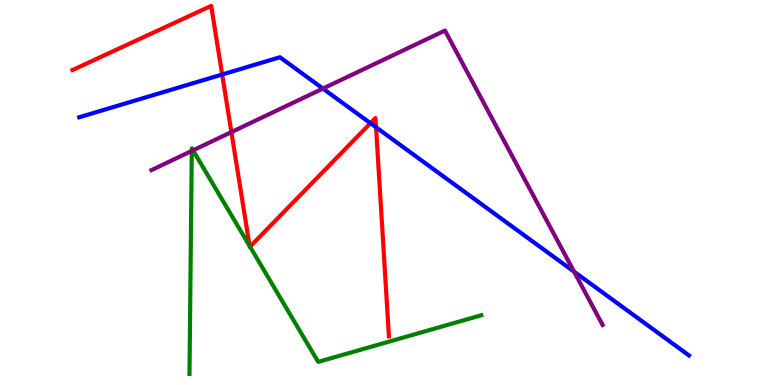[{'lines': ['blue', 'red'], 'intersections': [{'x': 2.87, 'y': 8.06}, {'x': 4.78, 'y': 6.8}, {'x': 4.85, 'y': 6.69}]}, {'lines': ['green', 'red'], 'intersections': [{'x': 3.22, 'y': 3.61}, {'x': 3.23, 'y': 3.59}]}, {'lines': ['purple', 'red'], 'intersections': [{'x': 2.99, 'y': 6.57}]}, {'lines': ['blue', 'green'], 'intersections': []}, {'lines': ['blue', 'purple'], 'intersections': [{'x': 4.17, 'y': 7.7}, {'x': 7.41, 'y': 2.94}]}, {'lines': ['green', 'purple'], 'intersections': [{'x': 2.47, 'y': 6.08}, {'x': 2.49, 'y': 6.1}]}]